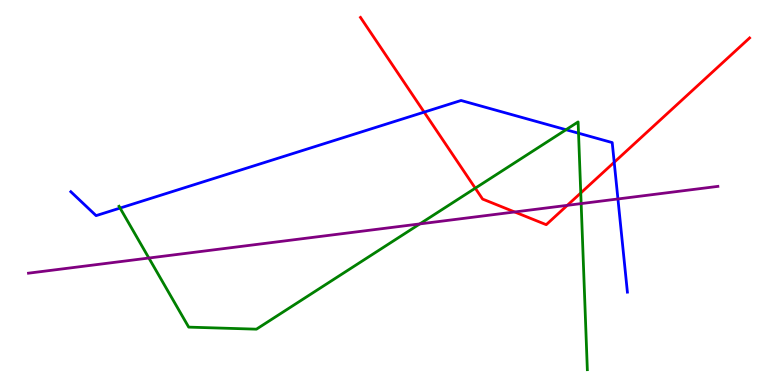[{'lines': ['blue', 'red'], 'intersections': [{'x': 5.47, 'y': 7.09}, {'x': 7.93, 'y': 5.79}]}, {'lines': ['green', 'red'], 'intersections': [{'x': 6.13, 'y': 5.11}, {'x': 7.49, 'y': 4.99}]}, {'lines': ['purple', 'red'], 'intersections': [{'x': 6.64, 'y': 4.49}, {'x': 7.32, 'y': 4.67}]}, {'lines': ['blue', 'green'], 'intersections': [{'x': 1.55, 'y': 4.6}, {'x': 7.3, 'y': 6.63}, {'x': 7.46, 'y': 6.54}]}, {'lines': ['blue', 'purple'], 'intersections': [{'x': 7.97, 'y': 4.83}]}, {'lines': ['green', 'purple'], 'intersections': [{'x': 1.92, 'y': 3.3}, {'x': 5.42, 'y': 4.18}, {'x': 7.5, 'y': 4.71}]}]